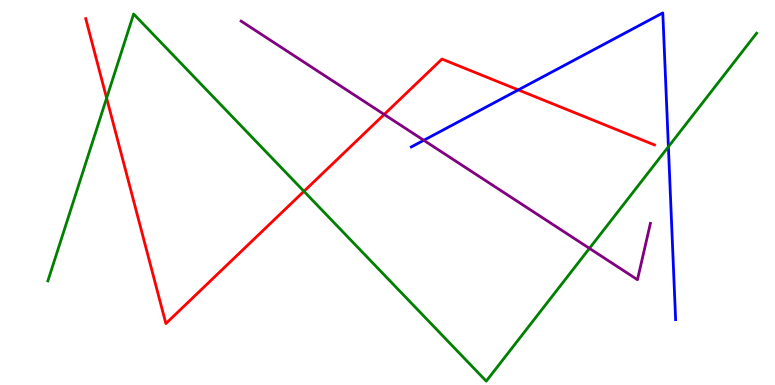[{'lines': ['blue', 'red'], 'intersections': [{'x': 6.69, 'y': 7.66}]}, {'lines': ['green', 'red'], 'intersections': [{'x': 1.38, 'y': 7.45}, {'x': 3.92, 'y': 5.03}]}, {'lines': ['purple', 'red'], 'intersections': [{'x': 4.96, 'y': 7.03}]}, {'lines': ['blue', 'green'], 'intersections': [{'x': 8.62, 'y': 6.19}]}, {'lines': ['blue', 'purple'], 'intersections': [{'x': 5.47, 'y': 6.36}]}, {'lines': ['green', 'purple'], 'intersections': [{'x': 7.61, 'y': 3.55}]}]